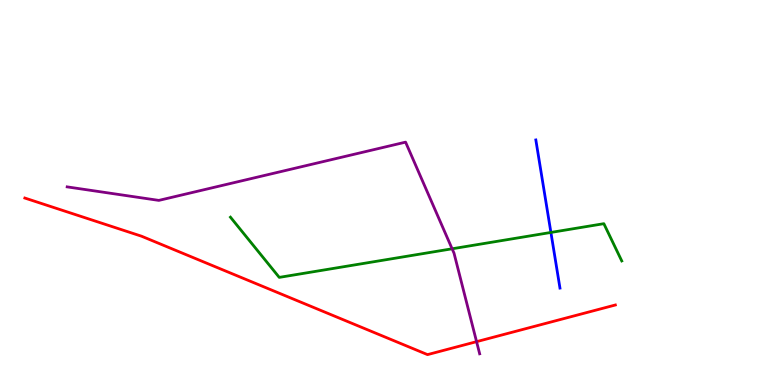[{'lines': ['blue', 'red'], 'intersections': []}, {'lines': ['green', 'red'], 'intersections': []}, {'lines': ['purple', 'red'], 'intersections': [{'x': 6.15, 'y': 1.13}]}, {'lines': ['blue', 'green'], 'intersections': [{'x': 7.11, 'y': 3.96}]}, {'lines': ['blue', 'purple'], 'intersections': []}, {'lines': ['green', 'purple'], 'intersections': [{'x': 5.83, 'y': 3.54}]}]